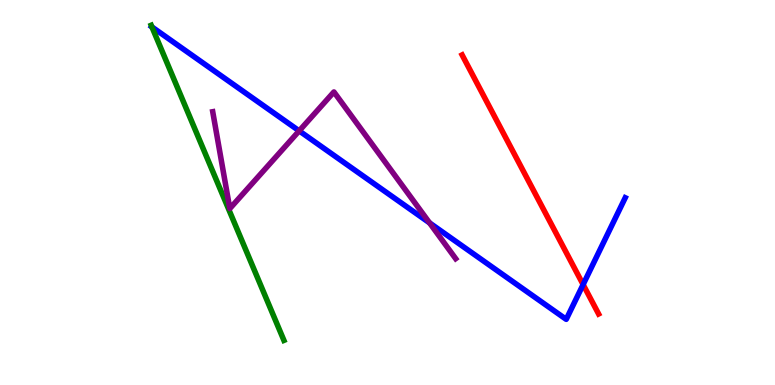[{'lines': ['blue', 'red'], 'intersections': [{'x': 7.52, 'y': 2.61}]}, {'lines': ['green', 'red'], 'intersections': []}, {'lines': ['purple', 'red'], 'intersections': []}, {'lines': ['blue', 'green'], 'intersections': [{'x': 1.96, 'y': 9.3}]}, {'lines': ['blue', 'purple'], 'intersections': [{'x': 3.86, 'y': 6.6}, {'x': 5.54, 'y': 4.21}]}, {'lines': ['green', 'purple'], 'intersections': []}]